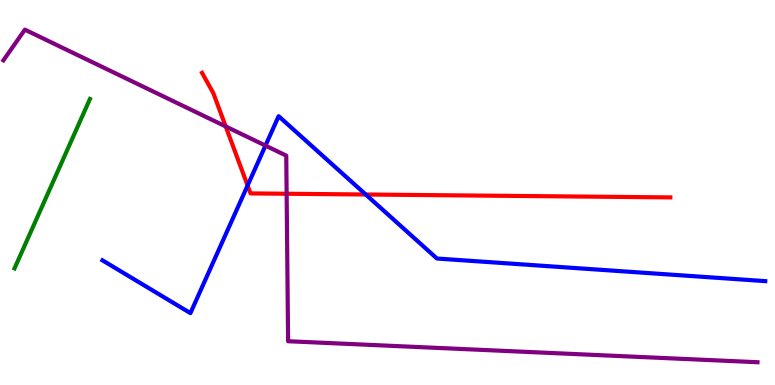[{'lines': ['blue', 'red'], 'intersections': [{'x': 3.19, 'y': 5.18}, {'x': 4.72, 'y': 4.95}]}, {'lines': ['green', 'red'], 'intersections': []}, {'lines': ['purple', 'red'], 'intersections': [{'x': 2.91, 'y': 6.72}, {'x': 3.7, 'y': 4.97}]}, {'lines': ['blue', 'green'], 'intersections': []}, {'lines': ['blue', 'purple'], 'intersections': [{'x': 3.43, 'y': 6.22}]}, {'lines': ['green', 'purple'], 'intersections': []}]